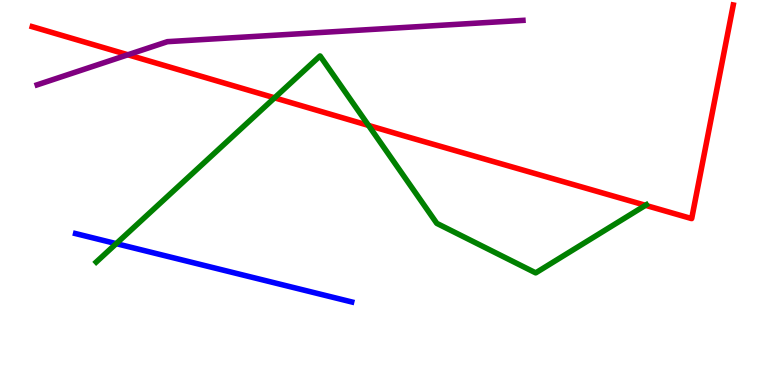[{'lines': ['blue', 'red'], 'intersections': []}, {'lines': ['green', 'red'], 'intersections': [{'x': 3.54, 'y': 7.46}, {'x': 4.76, 'y': 6.74}, {'x': 8.33, 'y': 4.67}]}, {'lines': ['purple', 'red'], 'intersections': [{'x': 1.65, 'y': 8.58}]}, {'lines': ['blue', 'green'], 'intersections': [{'x': 1.5, 'y': 3.67}]}, {'lines': ['blue', 'purple'], 'intersections': []}, {'lines': ['green', 'purple'], 'intersections': []}]